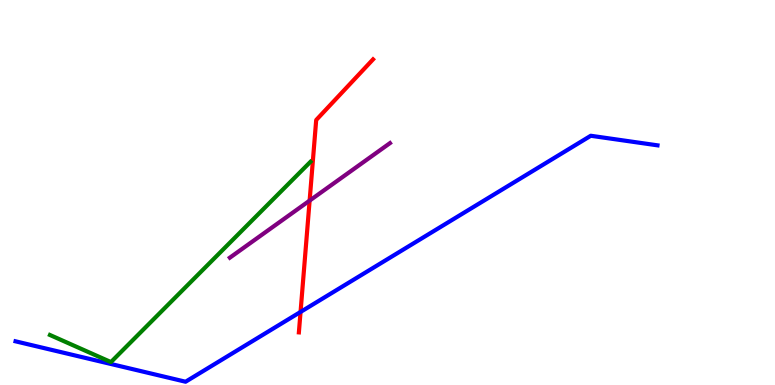[{'lines': ['blue', 'red'], 'intersections': [{'x': 3.88, 'y': 1.9}]}, {'lines': ['green', 'red'], 'intersections': []}, {'lines': ['purple', 'red'], 'intersections': [{'x': 4.0, 'y': 4.79}]}, {'lines': ['blue', 'green'], 'intersections': []}, {'lines': ['blue', 'purple'], 'intersections': []}, {'lines': ['green', 'purple'], 'intersections': []}]